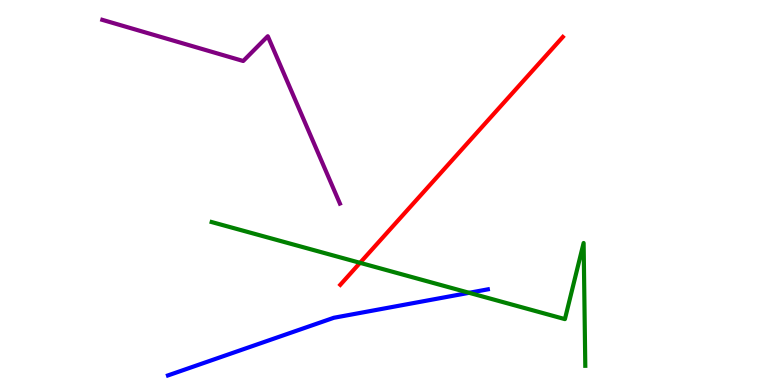[{'lines': ['blue', 'red'], 'intersections': []}, {'lines': ['green', 'red'], 'intersections': [{'x': 4.65, 'y': 3.17}]}, {'lines': ['purple', 'red'], 'intersections': []}, {'lines': ['blue', 'green'], 'intersections': [{'x': 6.05, 'y': 2.39}]}, {'lines': ['blue', 'purple'], 'intersections': []}, {'lines': ['green', 'purple'], 'intersections': []}]